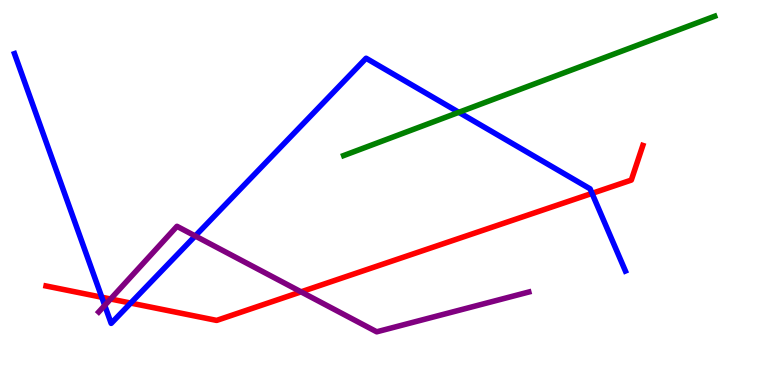[{'lines': ['blue', 'red'], 'intersections': [{'x': 1.31, 'y': 2.28}, {'x': 1.69, 'y': 2.13}, {'x': 7.64, 'y': 4.98}]}, {'lines': ['green', 'red'], 'intersections': []}, {'lines': ['purple', 'red'], 'intersections': [{'x': 1.43, 'y': 2.23}, {'x': 3.88, 'y': 2.42}]}, {'lines': ['blue', 'green'], 'intersections': [{'x': 5.92, 'y': 7.08}]}, {'lines': ['blue', 'purple'], 'intersections': [{'x': 1.35, 'y': 2.07}, {'x': 2.52, 'y': 3.87}]}, {'lines': ['green', 'purple'], 'intersections': []}]